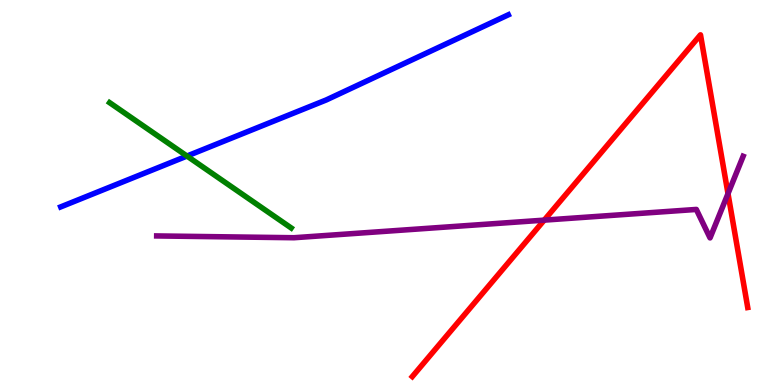[{'lines': ['blue', 'red'], 'intersections': []}, {'lines': ['green', 'red'], 'intersections': []}, {'lines': ['purple', 'red'], 'intersections': [{'x': 7.02, 'y': 4.28}, {'x': 9.39, 'y': 4.97}]}, {'lines': ['blue', 'green'], 'intersections': [{'x': 2.41, 'y': 5.95}]}, {'lines': ['blue', 'purple'], 'intersections': []}, {'lines': ['green', 'purple'], 'intersections': []}]